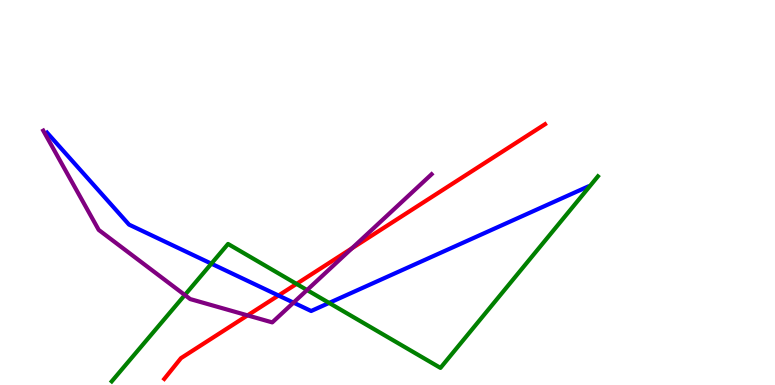[{'lines': ['blue', 'red'], 'intersections': [{'x': 3.59, 'y': 2.32}]}, {'lines': ['green', 'red'], 'intersections': [{'x': 3.83, 'y': 2.63}]}, {'lines': ['purple', 'red'], 'intersections': [{'x': 3.19, 'y': 1.81}, {'x': 4.54, 'y': 3.55}]}, {'lines': ['blue', 'green'], 'intersections': [{'x': 2.73, 'y': 3.15}, {'x': 4.25, 'y': 2.13}]}, {'lines': ['blue', 'purple'], 'intersections': [{'x': 3.79, 'y': 2.14}]}, {'lines': ['green', 'purple'], 'intersections': [{'x': 2.38, 'y': 2.34}, {'x': 3.96, 'y': 2.47}]}]